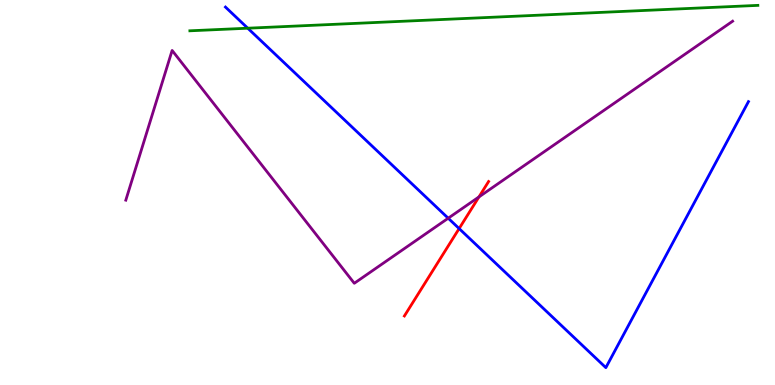[{'lines': ['blue', 'red'], 'intersections': [{'x': 5.92, 'y': 4.06}]}, {'lines': ['green', 'red'], 'intersections': []}, {'lines': ['purple', 'red'], 'intersections': [{'x': 6.18, 'y': 4.89}]}, {'lines': ['blue', 'green'], 'intersections': [{'x': 3.2, 'y': 9.27}]}, {'lines': ['blue', 'purple'], 'intersections': [{'x': 5.78, 'y': 4.33}]}, {'lines': ['green', 'purple'], 'intersections': []}]